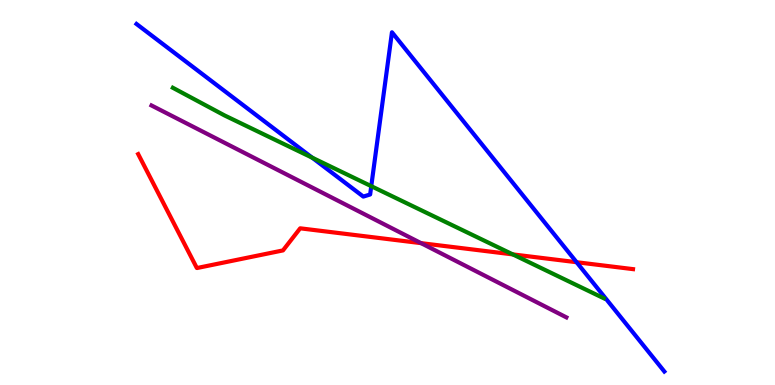[{'lines': ['blue', 'red'], 'intersections': [{'x': 7.44, 'y': 3.19}]}, {'lines': ['green', 'red'], 'intersections': [{'x': 6.62, 'y': 3.39}]}, {'lines': ['purple', 'red'], 'intersections': [{'x': 5.43, 'y': 3.68}]}, {'lines': ['blue', 'green'], 'intersections': [{'x': 4.03, 'y': 5.9}, {'x': 4.79, 'y': 5.16}]}, {'lines': ['blue', 'purple'], 'intersections': []}, {'lines': ['green', 'purple'], 'intersections': []}]